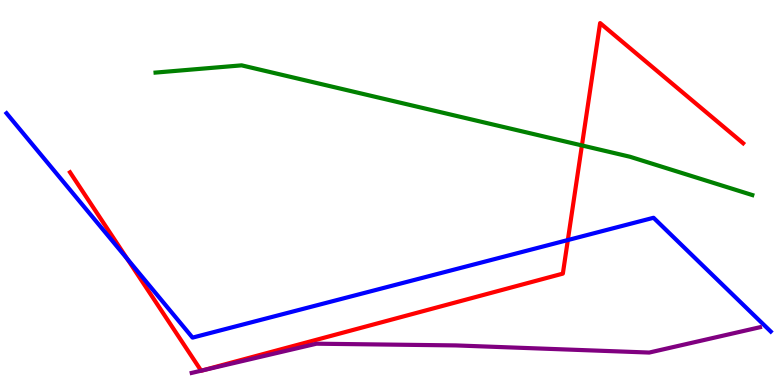[{'lines': ['blue', 'red'], 'intersections': [{'x': 1.64, 'y': 3.28}, {'x': 7.33, 'y': 3.76}]}, {'lines': ['green', 'red'], 'intersections': [{'x': 7.51, 'y': 6.22}]}, {'lines': ['purple', 'red'], 'intersections': [{'x': 2.6, 'y': 0.371}, {'x': 2.61, 'y': 0.379}]}, {'lines': ['blue', 'green'], 'intersections': []}, {'lines': ['blue', 'purple'], 'intersections': []}, {'lines': ['green', 'purple'], 'intersections': []}]